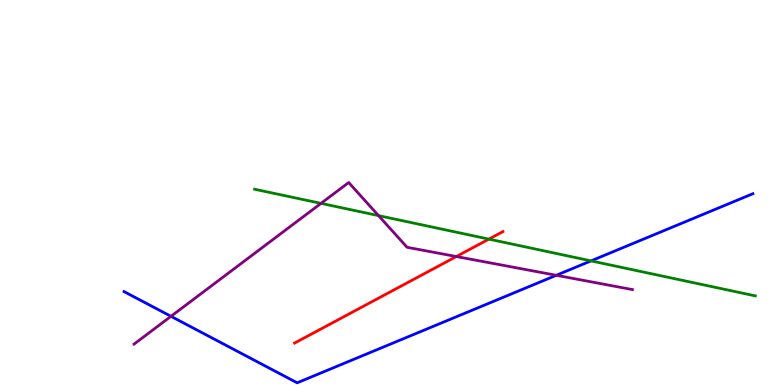[{'lines': ['blue', 'red'], 'intersections': []}, {'lines': ['green', 'red'], 'intersections': [{'x': 6.31, 'y': 3.79}]}, {'lines': ['purple', 'red'], 'intersections': [{'x': 5.89, 'y': 3.34}]}, {'lines': ['blue', 'green'], 'intersections': [{'x': 7.63, 'y': 3.22}]}, {'lines': ['blue', 'purple'], 'intersections': [{'x': 2.21, 'y': 1.78}, {'x': 7.18, 'y': 2.85}]}, {'lines': ['green', 'purple'], 'intersections': [{'x': 4.14, 'y': 4.72}, {'x': 4.88, 'y': 4.4}]}]